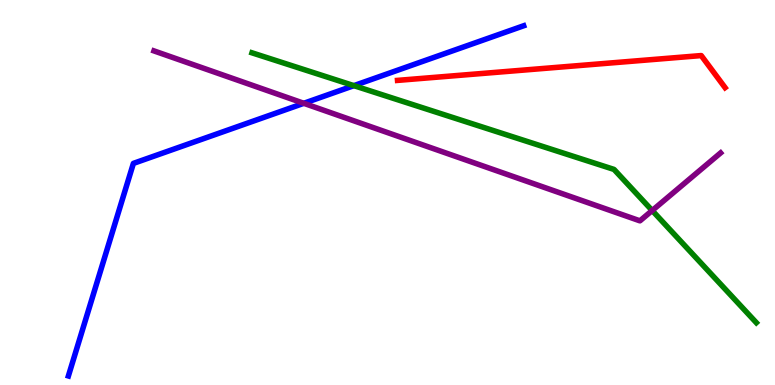[{'lines': ['blue', 'red'], 'intersections': []}, {'lines': ['green', 'red'], 'intersections': []}, {'lines': ['purple', 'red'], 'intersections': []}, {'lines': ['blue', 'green'], 'intersections': [{'x': 4.57, 'y': 7.78}]}, {'lines': ['blue', 'purple'], 'intersections': [{'x': 3.92, 'y': 7.32}]}, {'lines': ['green', 'purple'], 'intersections': [{'x': 8.42, 'y': 4.53}]}]